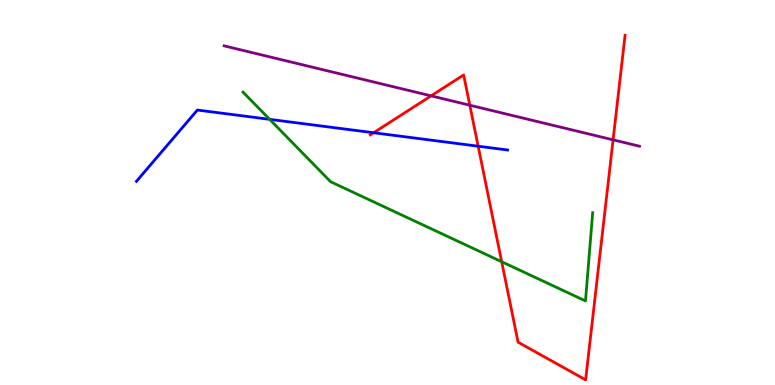[{'lines': ['blue', 'red'], 'intersections': [{'x': 4.82, 'y': 6.55}, {'x': 6.17, 'y': 6.2}]}, {'lines': ['green', 'red'], 'intersections': [{'x': 6.47, 'y': 3.2}]}, {'lines': ['purple', 'red'], 'intersections': [{'x': 5.56, 'y': 7.51}, {'x': 6.06, 'y': 7.27}, {'x': 7.91, 'y': 6.37}]}, {'lines': ['blue', 'green'], 'intersections': [{'x': 3.48, 'y': 6.9}]}, {'lines': ['blue', 'purple'], 'intersections': []}, {'lines': ['green', 'purple'], 'intersections': []}]